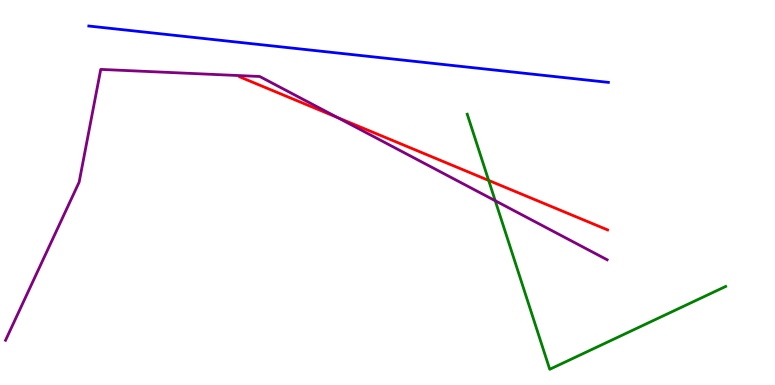[{'lines': ['blue', 'red'], 'intersections': []}, {'lines': ['green', 'red'], 'intersections': [{'x': 6.31, 'y': 5.31}]}, {'lines': ['purple', 'red'], 'intersections': [{'x': 4.36, 'y': 6.95}]}, {'lines': ['blue', 'green'], 'intersections': []}, {'lines': ['blue', 'purple'], 'intersections': []}, {'lines': ['green', 'purple'], 'intersections': [{'x': 6.39, 'y': 4.79}]}]